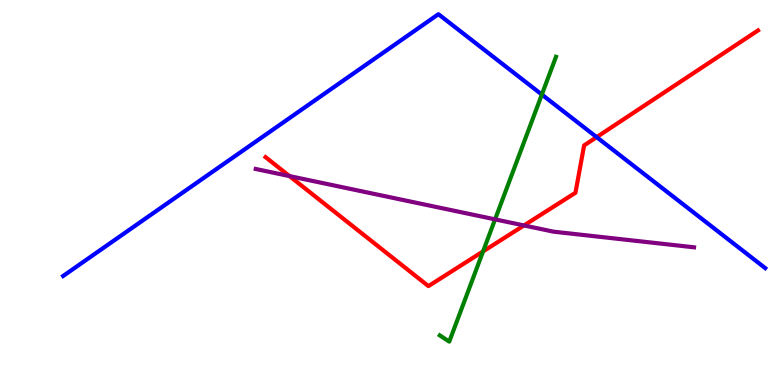[{'lines': ['blue', 'red'], 'intersections': [{'x': 7.7, 'y': 6.44}]}, {'lines': ['green', 'red'], 'intersections': [{'x': 6.23, 'y': 3.47}]}, {'lines': ['purple', 'red'], 'intersections': [{'x': 3.74, 'y': 5.43}, {'x': 6.76, 'y': 4.14}]}, {'lines': ['blue', 'green'], 'intersections': [{'x': 6.99, 'y': 7.54}]}, {'lines': ['blue', 'purple'], 'intersections': []}, {'lines': ['green', 'purple'], 'intersections': [{'x': 6.39, 'y': 4.3}]}]